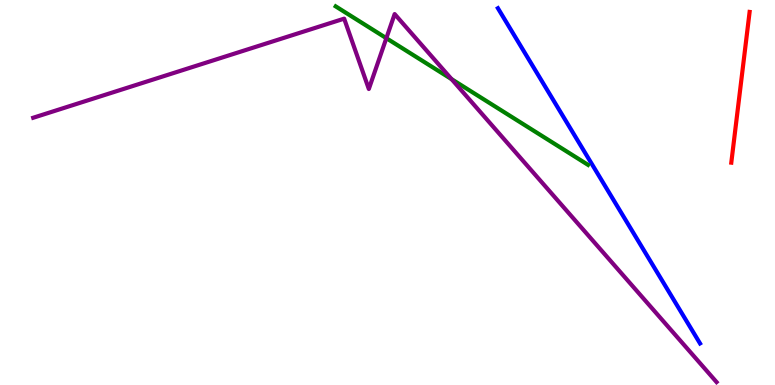[{'lines': ['blue', 'red'], 'intersections': []}, {'lines': ['green', 'red'], 'intersections': []}, {'lines': ['purple', 'red'], 'intersections': []}, {'lines': ['blue', 'green'], 'intersections': []}, {'lines': ['blue', 'purple'], 'intersections': []}, {'lines': ['green', 'purple'], 'intersections': [{'x': 4.99, 'y': 9.01}, {'x': 5.83, 'y': 7.94}]}]